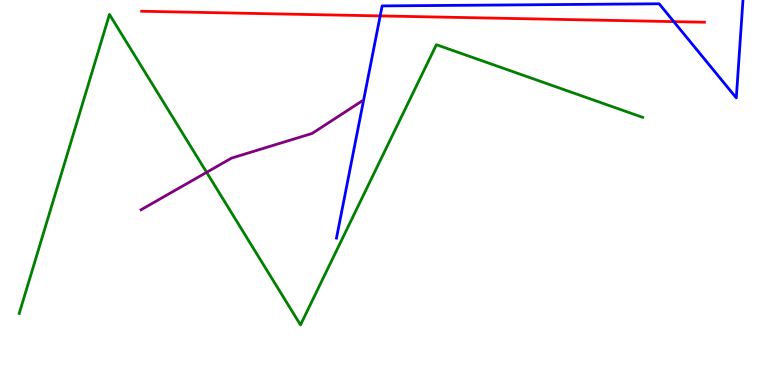[{'lines': ['blue', 'red'], 'intersections': [{'x': 4.91, 'y': 9.59}, {'x': 8.69, 'y': 9.44}]}, {'lines': ['green', 'red'], 'intersections': []}, {'lines': ['purple', 'red'], 'intersections': []}, {'lines': ['blue', 'green'], 'intersections': []}, {'lines': ['blue', 'purple'], 'intersections': []}, {'lines': ['green', 'purple'], 'intersections': [{'x': 2.67, 'y': 5.52}]}]